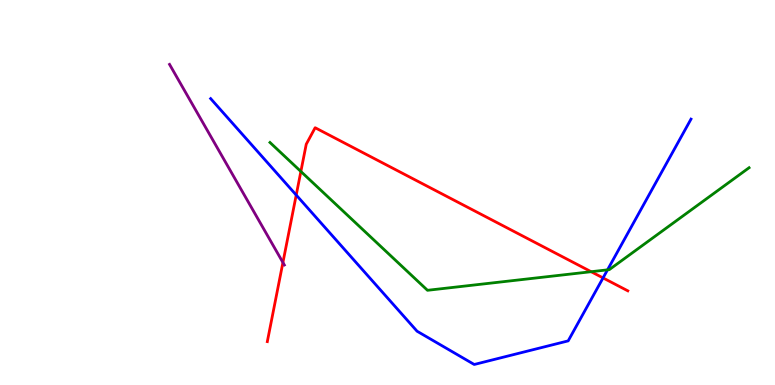[{'lines': ['blue', 'red'], 'intersections': [{'x': 3.82, 'y': 4.93}, {'x': 7.78, 'y': 2.78}]}, {'lines': ['green', 'red'], 'intersections': [{'x': 3.88, 'y': 5.55}, {'x': 7.63, 'y': 2.94}]}, {'lines': ['purple', 'red'], 'intersections': [{'x': 3.65, 'y': 3.18}]}, {'lines': ['blue', 'green'], 'intersections': [{'x': 7.84, 'y': 2.99}]}, {'lines': ['blue', 'purple'], 'intersections': []}, {'lines': ['green', 'purple'], 'intersections': []}]